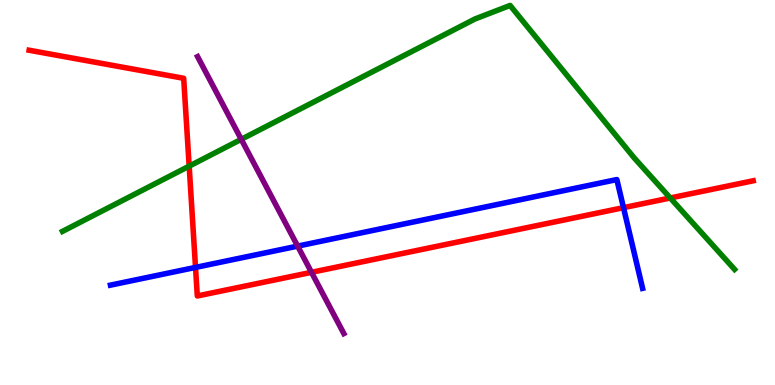[{'lines': ['blue', 'red'], 'intersections': [{'x': 2.52, 'y': 3.05}, {'x': 8.05, 'y': 4.61}]}, {'lines': ['green', 'red'], 'intersections': [{'x': 2.44, 'y': 5.68}, {'x': 8.65, 'y': 4.86}]}, {'lines': ['purple', 'red'], 'intersections': [{'x': 4.02, 'y': 2.93}]}, {'lines': ['blue', 'green'], 'intersections': []}, {'lines': ['blue', 'purple'], 'intersections': [{'x': 3.84, 'y': 3.61}]}, {'lines': ['green', 'purple'], 'intersections': [{'x': 3.11, 'y': 6.38}]}]